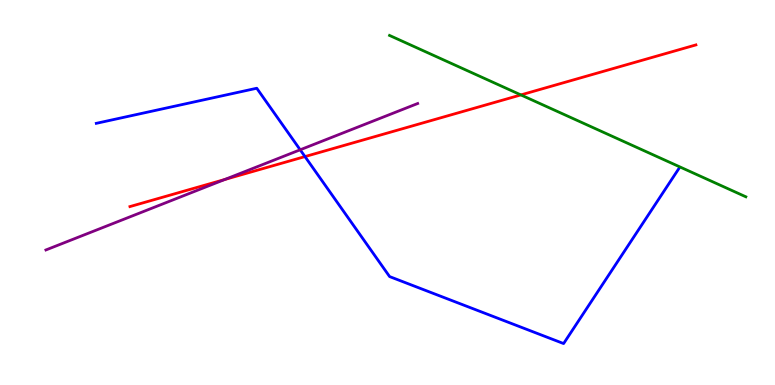[{'lines': ['blue', 'red'], 'intersections': [{'x': 3.94, 'y': 5.93}]}, {'lines': ['green', 'red'], 'intersections': [{'x': 6.72, 'y': 7.53}]}, {'lines': ['purple', 'red'], 'intersections': [{'x': 2.9, 'y': 5.34}]}, {'lines': ['blue', 'green'], 'intersections': []}, {'lines': ['blue', 'purple'], 'intersections': [{'x': 3.87, 'y': 6.11}]}, {'lines': ['green', 'purple'], 'intersections': []}]